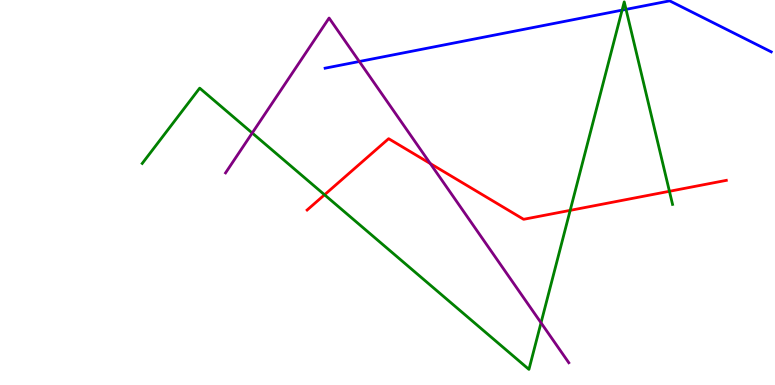[{'lines': ['blue', 'red'], 'intersections': []}, {'lines': ['green', 'red'], 'intersections': [{'x': 4.19, 'y': 4.94}, {'x': 7.36, 'y': 4.54}, {'x': 8.64, 'y': 5.03}]}, {'lines': ['purple', 'red'], 'intersections': [{'x': 5.55, 'y': 5.75}]}, {'lines': ['blue', 'green'], 'intersections': [{'x': 8.03, 'y': 9.74}, {'x': 8.08, 'y': 9.76}]}, {'lines': ['blue', 'purple'], 'intersections': [{'x': 4.64, 'y': 8.4}]}, {'lines': ['green', 'purple'], 'intersections': [{'x': 3.25, 'y': 6.55}, {'x': 6.98, 'y': 1.62}]}]